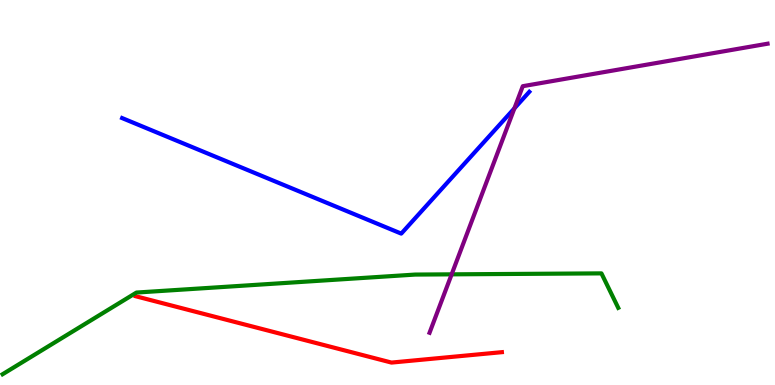[{'lines': ['blue', 'red'], 'intersections': []}, {'lines': ['green', 'red'], 'intersections': []}, {'lines': ['purple', 'red'], 'intersections': []}, {'lines': ['blue', 'green'], 'intersections': []}, {'lines': ['blue', 'purple'], 'intersections': [{'x': 6.64, 'y': 7.19}]}, {'lines': ['green', 'purple'], 'intersections': [{'x': 5.83, 'y': 2.87}]}]